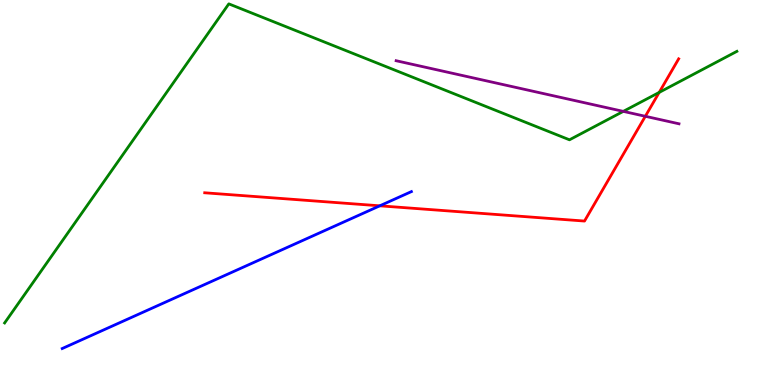[{'lines': ['blue', 'red'], 'intersections': [{'x': 4.9, 'y': 4.65}]}, {'lines': ['green', 'red'], 'intersections': [{'x': 8.51, 'y': 7.6}]}, {'lines': ['purple', 'red'], 'intersections': [{'x': 8.33, 'y': 6.98}]}, {'lines': ['blue', 'green'], 'intersections': []}, {'lines': ['blue', 'purple'], 'intersections': []}, {'lines': ['green', 'purple'], 'intersections': [{'x': 8.04, 'y': 7.11}]}]